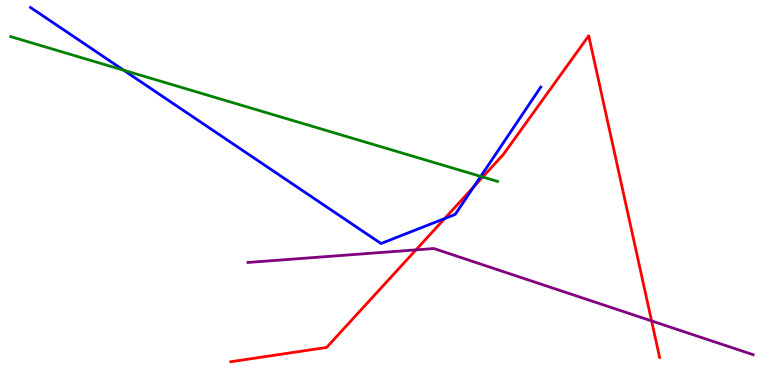[{'lines': ['blue', 'red'], 'intersections': [{'x': 5.74, 'y': 4.32}, {'x': 6.11, 'y': 5.15}]}, {'lines': ['green', 'red'], 'intersections': [{'x': 6.23, 'y': 5.4}]}, {'lines': ['purple', 'red'], 'intersections': [{'x': 5.37, 'y': 3.51}, {'x': 8.41, 'y': 1.66}]}, {'lines': ['blue', 'green'], 'intersections': [{'x': 1.6, 'y': 8.18}, {'x': 6.2, 'y': 5.42}]}, {'lines': ['blue', 'purple'], 'intersections': []}, {'lines': ['green', 'purple'], 'intersections': []}]